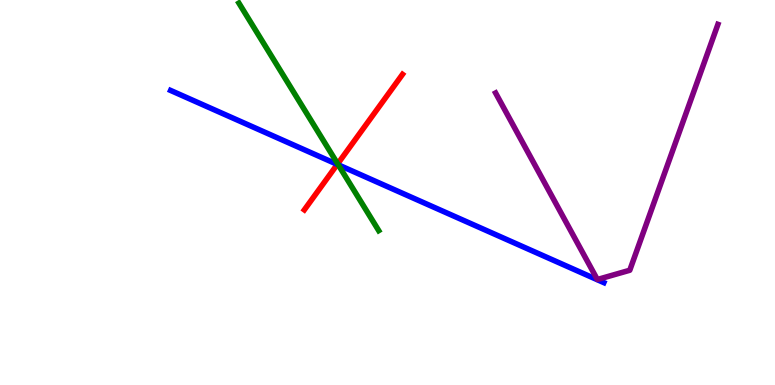[{'lines': ['blue', 'red'], 'intersections': [{'x': 4.35, 'y': 5.73}]}, {'lines': ['green', 'red'], 'intersections': [{'x': 4.36, 'y': 5.74}]}, {'lines': ['purple', 'red'], 'intersections': []}, {'lines': ['blue', 'green'], 'intersections': [{'x': 4.36, 'y': 5.72}]}, {'lines': ['blue', 'purple'], 'intersections': []}, {'lines': ['green', 'purple'], 'intersections': []}]